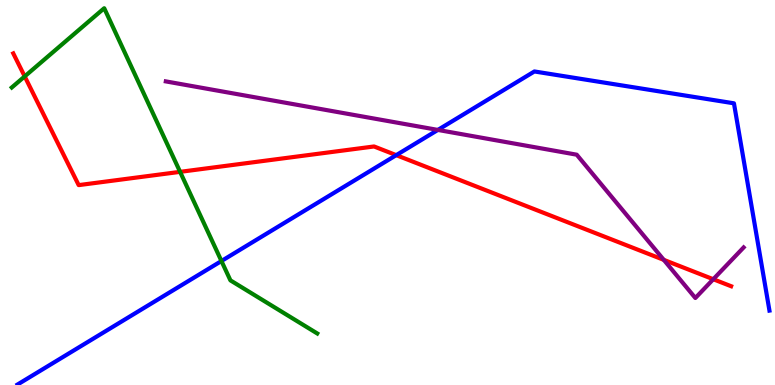[{'lines': ['blue', 'red'], 'intersections': [{'x': 5.11, 'y': 5.97}]}, {'lines': ['green', 'red'], 'intersections': [{'x': 0.319, 'y': 8.02}, {'x': 2.32, 'y': 5.54}]}, {'lines': ['purple', 'red'], 'intersections': [{'x': 8.56, 'y': 3.25}, {'x': 9.2, 'y': 2.75}]}, {'lines': ['blue', 'green'], 'intersections': [{'x': 2.86, 'y': 3.22}]}, {'lines': ['blue', 'purple'], 'intersections': [{'x': 5.65, 'y': 6.63}]}, {'lines': ['green', 'purple'], 'intersections': []}]